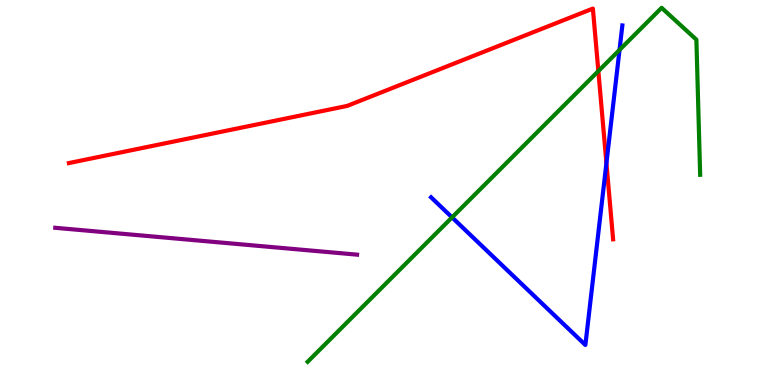[{'lines': ['blue', 'red'], 'intersections': [{'x': 7.82, 'y': 5.76}]}, {'lines': ['green', 'red'], 'intersections': [{'x': 7.72, 'y': 8.15}]}, {'lines': ['purple', 'red'], 'intersections': []}, {'lines': ['blue', 'green'], 'intersections': [{'x': 5.83, 'y': 4.35}, {'x': 7.99, 'y': 8.7}]}, {'lines': ['blue', 'purple'], 'intersections': []}, {'lines': ['green', 'purple'], 'intersections': []}]